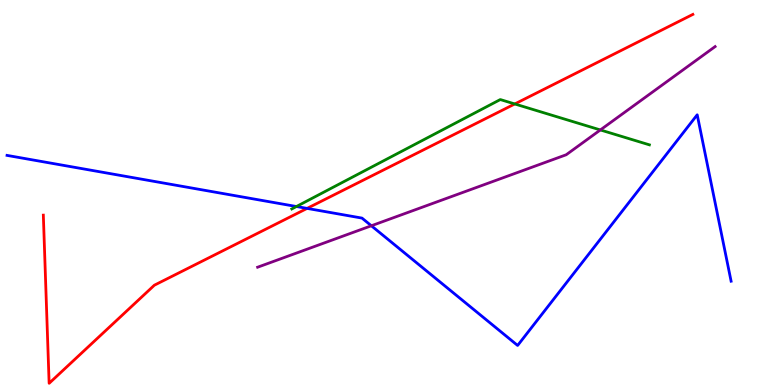[{'lines': ['blue', 'red'], 'intersections': [{'x': 3.96, 'y': 4.59}]}, {'lines': ['green', 'red'], 'intersections': [{'x': 6.64, 'y': 7.3}]}, {'lines': ['purple', 'red'], 'intersections': []}, {'lines': ['blue', 'green'], 'intersections': [{'x': 3.82, 'y': 4.64}]}, {'lines': ['blue', 'purple'], 'intersections': [{'x': 4.79, 'y': 4.14}]}, {'lines': ['green', 'purple'], 'intersections': [{'x': 7.75, 'y': 6.62}]}]